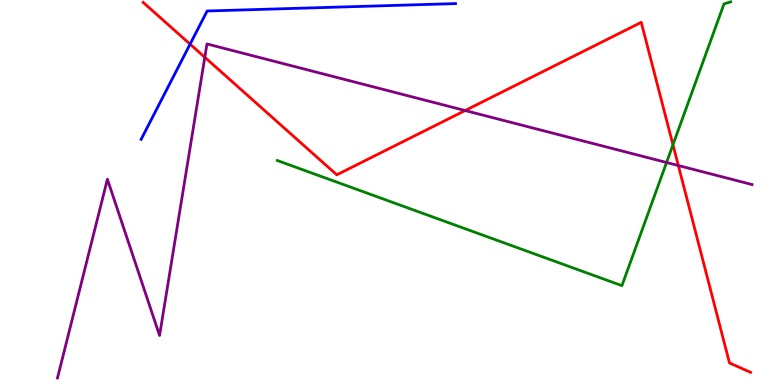[{'lines': ['blue', 'red'], 'intersections': [{'x': 2.45, 'y': 8.85}]}, {'lines': ['green', 'red'], 'intersections': [{'x': 8.68, 'y': 6.24}]}, {'lines': ['purple', 'red'], 'intersections': [{'x': 2.64, 'y': 8.51}, {'x': 6.0, 'y': 7.13}, {'x': 8.75, 'y': 5.7}]}, {'lines': ['blue', 'green'], 'intersections': []}, {'lines': ['blue', 'purple'], 'intersections': []}, {'lines': ['green', 'purple'], 'intersections': [{'x': 8.6, 'y': 5.78}]}]